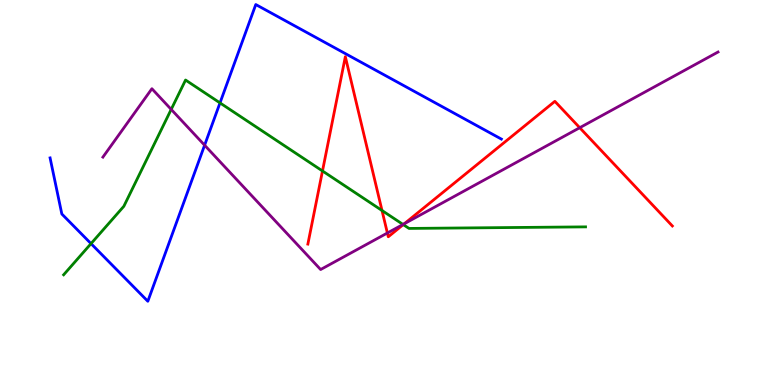[{'lines': ['blue', 'red'], 'intersections': []}, {'lines': ['green', 'red'], 'intersections': [{'x': 4.16, 'y': 5.56}, {'x': 4.93, 'y': 4.53}, {'x': 5.2, 'y': 4.17}]}, {'lines': ['purple', 'red'], 'intersections': [{'x': 5.0, 'y': 3.95}, {'x': 5.22, 'y': 4.19}, {'x': 7.48, 'y': 6.68}]}, {'lines': ['blue', 'green'], 'intersections': [{'x': 1.17, 'y': 3.67}, {'x': 2.84, 'y': 7.33}]}, {'lines': ['blue', 'purple'], 'intersections': [{'x': 2.64, 'y': 6.23}]}, {'lines': ['green', 'purple'], 'intersections': [{'x': 2.21, 'y': 7.16}, {'x': 5.2, 'y': 4.17}]}]